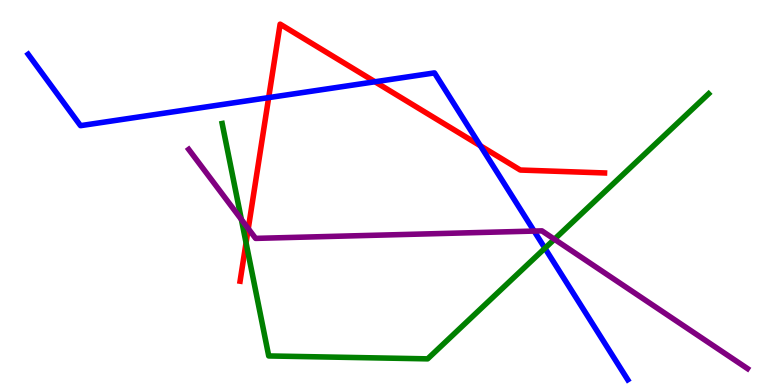[{'lines': ['blue', 'red'], 'intersections': [{'x': 3.47, 'y': 7.46}, {'x': 4.84, 'y': 7.88}, {'x': 6.2, 'y': 6.21}]}, {'lines': ['green', 'red'], 'intersections': [{'x': 3.17, 'y': 3.69}]}, {'lines': ['purple', 'red'], 'intersections': [{'x': 3.2, 'y': 4.06}]}, {'lines': ['blue', 'green'], 'intersections': [{'x': 7.03, 'y': 3.55}]}, {'lines': ['blue', 'purple'], 'intersections': [{'x': 6.89, 'y': 4.0}]}, {'lines': ['green', 'purple'], 'intersections': [{'x': 3.11, 'y': 4.3}, {'x': 7.15, 'y': 3.79}]}]